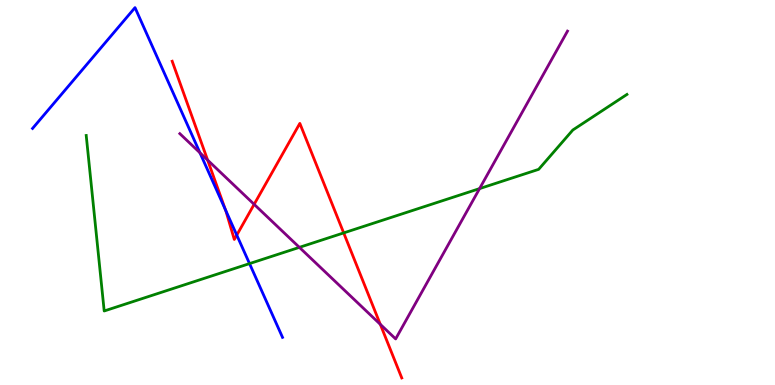[{'lines': ['blue', 'red'], 'intersections': [{'x': 2.91, 'y': 4.55}, {'x': 3.06, 'y': 3.89}]}, {'lines': ['green', 'red'], 'intersections': [{'x': 4.43, 'y': 3.95}]}, {'lines': ['purple', 'red'], 'intersections': [{'x': 2.68, 'y': 5.84}, {'x': 3.28, 'y': 4.69}, {'x': 4.91, 'y': 1.58}]}, {'lines': ['blue', 'green'], 'intersections': [{'x': 3.22, 'y': 3.15}]}, {'lines': ['blue', 'purple'], 'intersections': [{'x': 2.58, 'y': 6.03}]}, {'lines': ['green', 'purple'], 'intersections': [{'x': 3.86, 'y': 3.58}, {'x': 6.19, 'y': 5.1}]}]